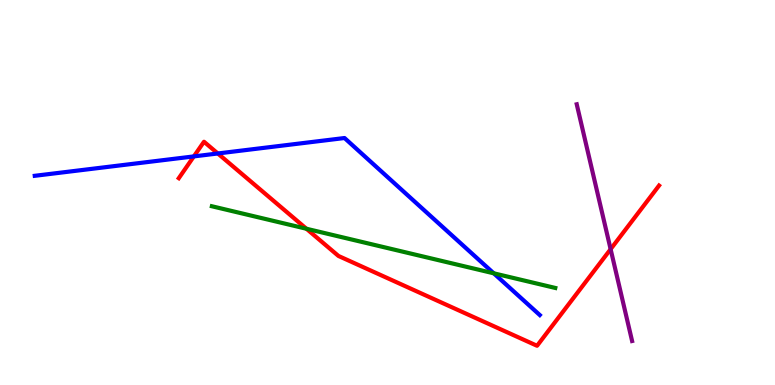[{'lines': ['blue', 'red'], 'intersections': [{'x': 2.5, 'y': 5.94}, {'x': 2.81, 'y': 6.01}]}, {'lines': ['green', 'red'], 'intersections': [{'x': 3.95, 'y': 4.06}]}, {'lines': ['purple', 'red'], 'intersections': [{'x': 7.88, 'y': 3.53}]}, {'lines': ['blue', 'green'], 'intersections': [{'x': 6.37, 'y': 2.9}]}, {'lines': ['blue', 'purple'], 'intersections': []}, {'lines': ['green', 'purple'], 'intersections': []}]